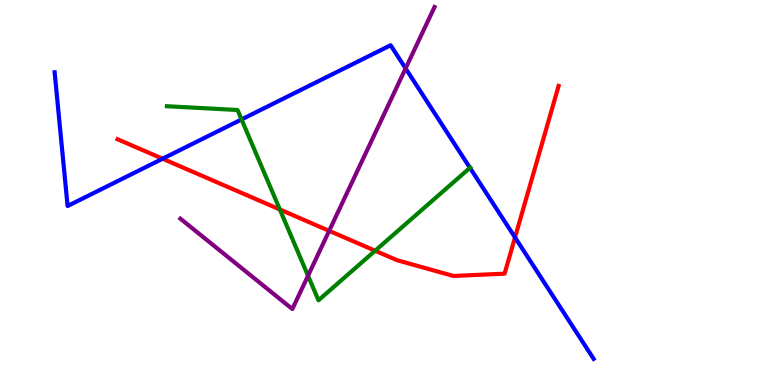[{'lines': ['blue', 'red'], 'intersections': [{'x': 2.1, 'y': 5.88}, {'x': 6.65, 'y': 3.83}]}, {'lines': ['green', 'red'], 'intersections': [{'x': 3.61, 'y': 4.56}, {'x': 4.84, 'y': 3.49}]}, {'lines': ['purple', 'red'], 'intersections': [{'x': 4.25, 'y': 4.0}]}, {'lines': ['blue', 'green'], 'intersections': [{'x': 3.12, 'y': 6.9}, {'x': 6.06, 'y': 5.64}]}, {'lines': ['blue', 'purple'], 'intersections': [{'x': 5.23, 'y': 8.22}]}, {'lines': ['green', 'purple'], 'intersections': [{'x': 3.97, 'y': 2.84}]}]